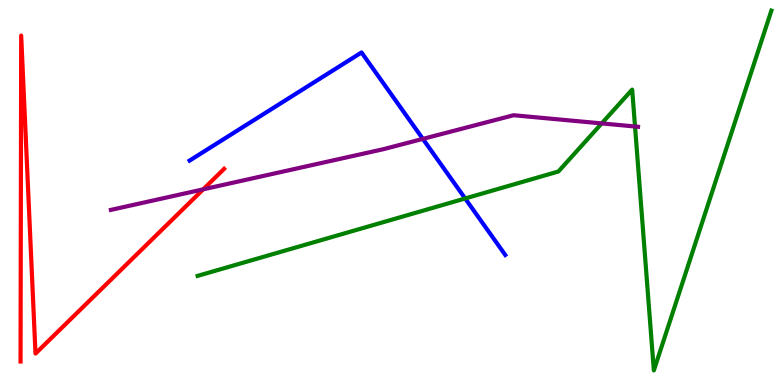[{'lines': ['blue', 'red'], 'intersections': []}, {'lines': ['green', 'red'], 'intersections': []}, {'lines': ['purple', 'red'], 'intersections': [{'x': 2.62, 'y': 5.08}]}, {'lines': ['blue', 'green'], 'intersections': [{'x': 6.0, 'y': 4.84}]}, {'lines': ['blue', 'purple'], 'intersections': [{'x': 5.46, 'y': 6.39}]}, {'lines': ['green', 'purple'], 'intersections': [{'x': 7.76, 'y': 6.79}, {'x': 8.19, 'y': 6.71}]}]